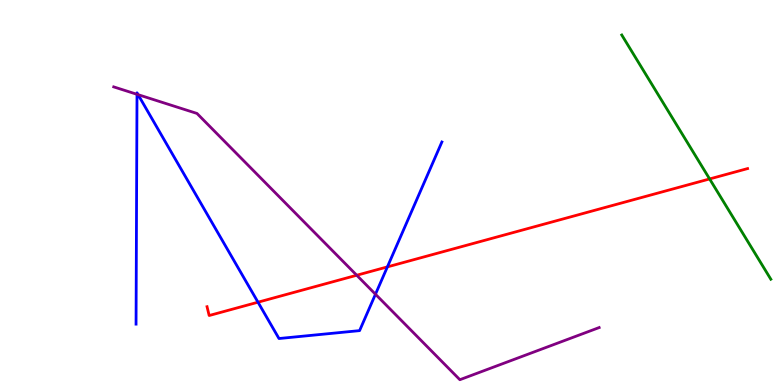[{'lines': ['blue', 'red'], 'intersections': [{'x': 3.33, 'y': 2.15}, {'x': 5.0, 'y': 3.07}]}, {'lines': ['green', 'red'], 'intersections': [{'x': 9.16, 'y': 5.35}]}, {'lines': ['purple', 'red'], 'intersections': [{'x': 4.6, 'y': 2.85}]}, {'lines': ['blue', 'green'], 'intersections': []}, {'lines': ['blue', 'purple'], 'intersections': [{'x': 1.77, 'y': 7.55}, {'x': 1.78, 'y': 7.54}, {'x': 4.84, 'y': 2.36}]}, {'lines': ['green', 'purple'], 'intersections': []}]